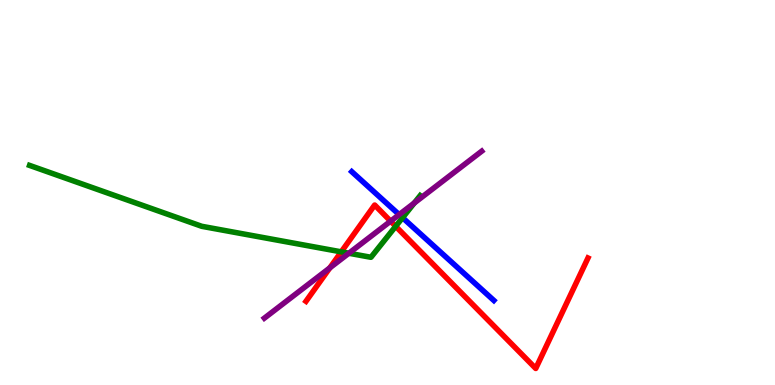[{'lines': ['blue', 'red'], 'intersections': []}, {'lines': ['green', 'red'], 'intersections': [{'x': 4.4, 'y': 3.46}, {'x': 5.11, 'y': 4.12}]}, {'lines': ['purple', 'red'], 'intersections': [{'x': 4.26, 'y': 3.04}, {'x': 5.04, 'y': 4.26}]}, {'lines': ['blue', 'green'], 'intersections': [{'x': 5.19, 'y': 4.35}]}, {'lines': ['blue', 'purple'], 'intersections': [{'x': 5.15, 'y': 4.43}]}, {'lines': ['green', 'purple'], 'intersections': [{'x': 4.5, 'y': 3.42}, {'x': 5.35, 'y': 4.73}]}]